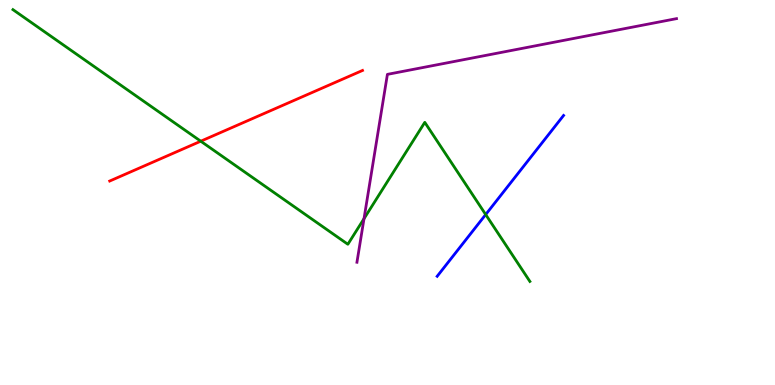[{'lines': ['blue', 'red'], 'intersections': []}, {'lines': ['green', 'red'], 'intersections': [{'x': 2.59, 'y': 6.33}]}, {'lines': ['purple', 'red'], 'intersections': []}, {'lines': ['blue', 'green'], 'intersections': [{'x': 6.27, 'y': 4.43}]}, {'lines': ['blue', 'purple'], 'intersections': []}, {'lines': ['green', 'purple'], 'intersections': [{'x': 4.7, 'y': 4.32}]}]